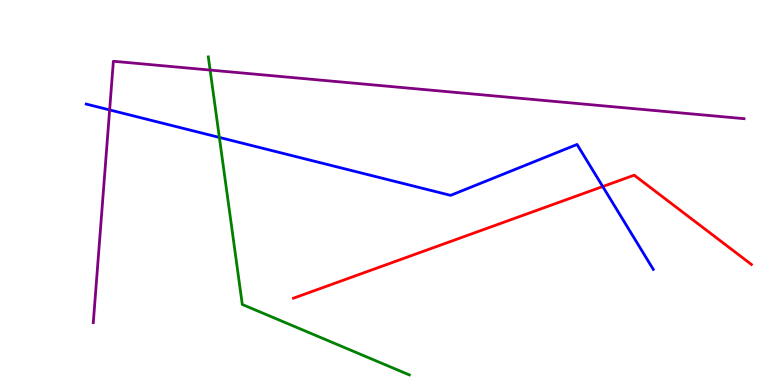[{'lines': ['blue', 'red'], 'intersections': [{'x': 7.78, 'y': 5.15}]}, {'lines': ['green', 'red'], 'intersections': []}, {'lines': ['purple', 'red'], 'intersections': []}, {'lines': ['blue', 'green'], 'intersections': [{'x': 2.83, 'y': 6.43}]}, {'lines': ['blue', 'purple'], 'intersections': [{'x': 1.41, 'y': 7.14}]}, {'lines': ['green', 'purple'], 'intersections': [{'x': 2.71, 'y': 8.18}]}]